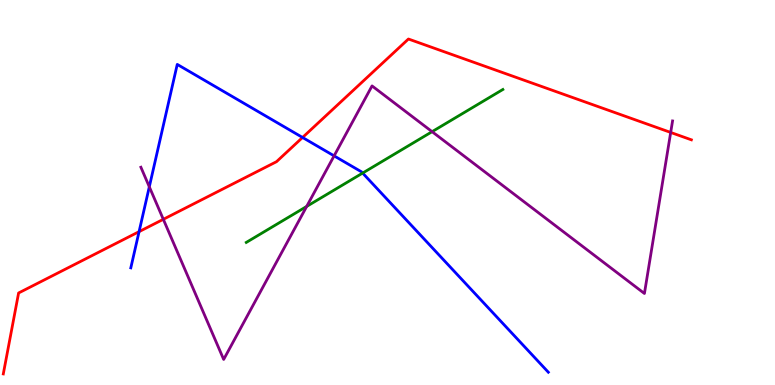[{'lines': ['blue', 'red'], 'intersections': [{'x': 1.79, 'y': 3.98}, {'x': 3.9, 'y': 6.43}]}, {'lines': ['green', 'red'], 'intersections': []}, {'lines': ['purple', 'red'], 'intersections': [{'x': 2.11, 'y': 4.3}, {'x': 8.65, 'y': 6.56}]}, {'lines': ['blue', 'green'], 'intersections': [{'x': 4.68, 'y': 5.5}]}, {'lines': ['blue', 'purple'], 'intersections': [{'x': 1.93, 'y': 5.15}, {'x': 4.31, 'y': 5.95}]}, {'lines': ['green', 'purple'], 'intersections': [{'x': 3.96, 'y': 4.64}, {'x': 5.58, 'y': 6.58}]}]